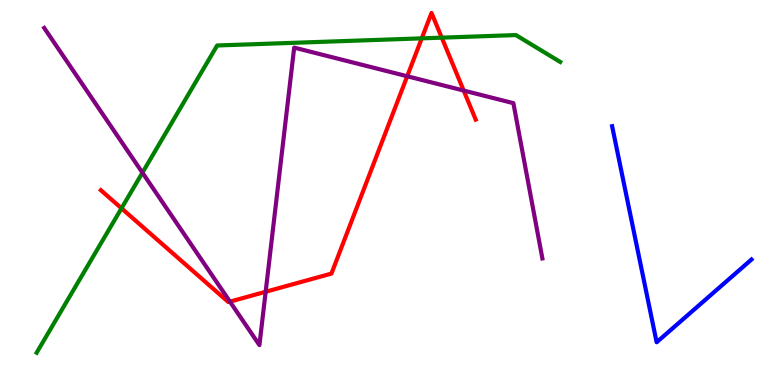[{'lines': ['blue', 'red'], 'intersections': []}, {'lines': ['green', 'red'], 'intersections': [{'x': 1.57, 'y': 4.59}, {'x': 5.44, 'y': 9.0}, {'x': 5.7, 'y': 9.02}]}, {'lines': ['purple', 'red'], 'intersections': [{'x': 2.97, 'y': 2.17}, {'x': 3.43, 'y': 2.42}, {'x': 5.25, 'y': 8.02}, {'x': 5.98, 'y': 7.65}]}, {'lines': ['blue', 'green'], 'intersections': []}, {'lines': ['blue', 'purple'], 'intersections': []}, {'lines': ['green', 'purple'], 'intersections': [{'x': 1.84, 'y': 5.51}]}]